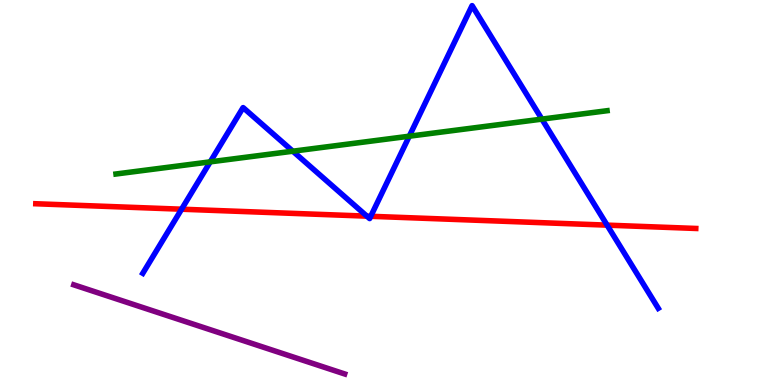[{'lines': ['blue', 'red'], 'intersections': [{'x': 2.34, 'y': 4.57}, {'x': 4.73, 'y': 4.39}, {'x': 4.78, 'y': 4.38}, {'x': 7.83, 'y': 4.15}]}, {'lines': ['green', 'red'], 'intersections': []}, {'lines': ['purple', 'red'], 'intersections': []}, {'lines': ['blue', 'green'], 'intersections': [{'x': 2.71, 'y': 5.8}, {'x': 3.78, 'y': 6.07}, {'x': 5.28, 'y': 6.46}, {'x': 6.99, 'y': 6.91}]}, {'lines': ['blue', 'purple'], 'intersections': []}, {'lines': ['green', 'purple'], 'intersections': []}]